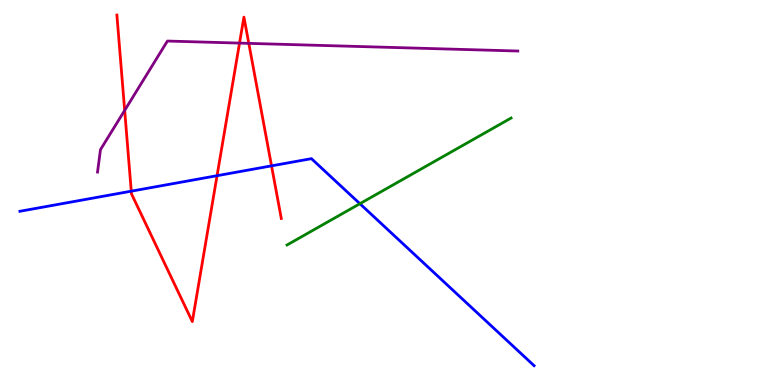[{'lines': ['blue', 'red'], 'intersections': [{'x': 1.69, 'y': 5.03}, {'x': 2.8, 'y': 5.44}, {'x': 3.5, 'y': 5.69}]}, {'lines': ['green', 'red'], 'intersections': []}, {'lines': ['purple', 'red'], 'intersections': [{'x': 1.61, 'y': 7.13}, {'x': 3.09, 'y': 8.88}, {'x': 3.21, 'y': 8.87}]}, {'lines': ['blue', 'green'], 'intersections': [{'x': 4.64, 'y': 4.71}]}, {'lines': ['blue', 'purple'], 'intersections': []}, {'lines': ['green', 'purple'], 'intersections': []}]